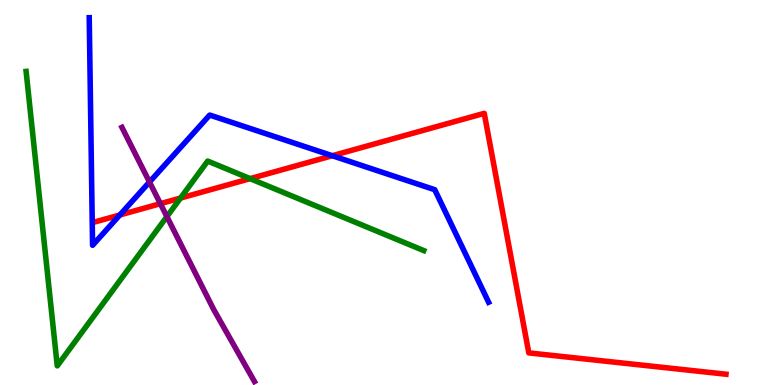[{'lines': ['blue', 'red'], 'intersections': [{'x': 1.55, 'y': 4.42}, {'x': 4.29, 'y': 5.96}]}, {'lines': ['green', 'red'], 'intersections': [{'x': 2.33, 'y': 4.86}, {'x': 3.23, 'y': 5.36}]}, {'lines': ['purple', 'red'], 'intersections': [{'x': 2.07, 'y': 4.71}]}, {'lines': ['blue', 'green'], 'intersections': []}, {'lines': ['blue', 'purple'], 'intersections': [{'x': 1.93, 'y': 5.27}]}, {'lines': ['green', 'purple'], 'intersections': [{'x': 2.15, 'y': 4.37}]}]